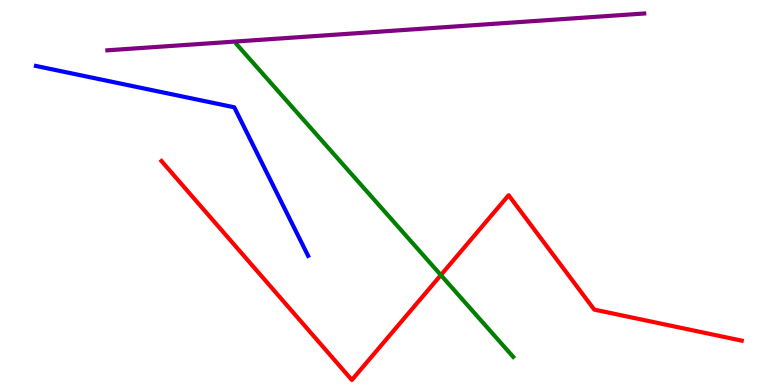[{'lines': ['blue', 'red'], 'intersections': []}, {'lines': ['green', 'red'], 'intersections': [{'x': 5.69, 'y': 2.86}]}, {'lines': ['purple', 'red'], 'intersections': []}, {'lines': ['blue', 'green'], 'intersections': []}, {'lines': ['blue', 'purple'], 'intersections': []}, {'lines': ['green', 'purple'], 'intersections': []}]